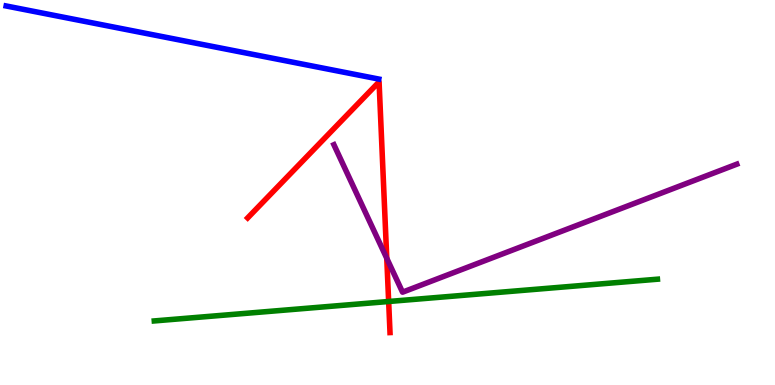[{'lines': ['blue', 'red'], 'intersections': []}, {'lines': ['green', 'red'], 'intersections': [{'x': 5.01, 'y': 2.17}]}, {'lines': ['purple', 'red'], 'intersections': [{'x': 4.99, 'y': 3.29}]}, {'lines': ['blue', 'green'], 'intersections': []}, {'lines': ['blue', 'purple'], 'intersections': []}, {'lines': ['green', 'purple'], 'intersections': []}]